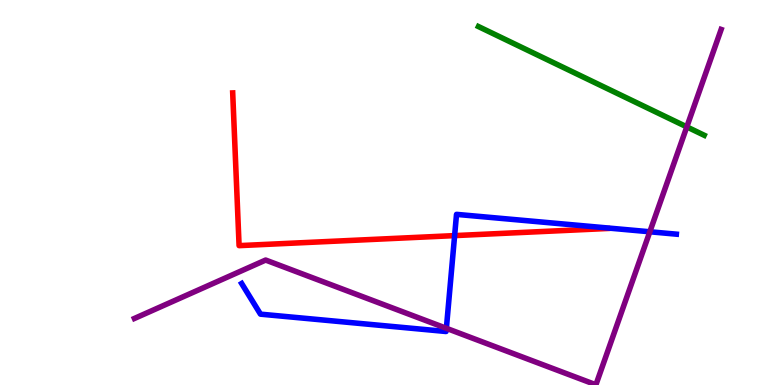[{'lines': ['blue', 'red'], 'intersections': [{'x': 5.87, 'y': 3.88}]}, {'lines': ['green', 'red'], 'intersections': []}, {'lines': ['purple', 'red'], 'intersections': []}, {'lines': ['blue', 'green'], 'intersections': []}, {'lines': ['blue', 'purple'], 'intersections': [{'x': 5.76, 'y': 1.47}, {'x': 8.38, 'y': 3.98}]}, {'lines': ['green', 'purple'], 'intersections': [{'x': 8.86, 'y': 6.7}]}]